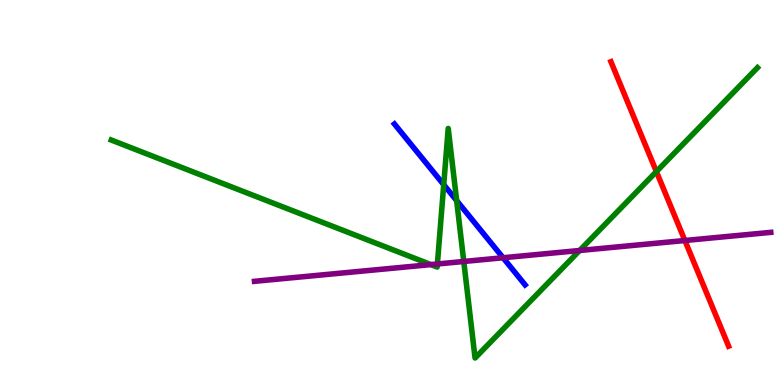[{'lines': ['blue', 'red'], 'intersections': []}, {'lines': ['green', 'red'], 'intersections': [{'x': 8.47, 'y': 5.54}]}, {'lines': ['purple', 'red'], 'intersections': [{'x': 8.84, 'y': 3.75}]}, {'lines': ['blue', 'green'], 'intersections': [{'x': 5.73, 'y': 5.2}, {'x': 5.89, 'y': 4.79}]}, {'lines': ['blue', 'purple'], 'intersections': [{'x': 6.49, 'y': 3.31}]}, {'lines': ['green', 'purple'], 'intersections': [{'x': 5.56, 'y': 3.13}, {'x': 5.64, 'y': 3.14}, {'x': 5.98, 'y': 3.21}, {'x': 7.48, 'y': 3.49}]}]